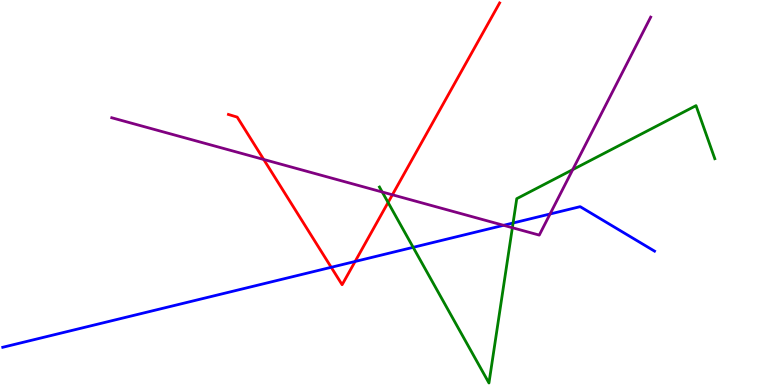[{'lines': ['blue', 'red'], 'intersections': [{'x': 4.27, 'y': 3.06}, {'x': 4.58, 'y': 3.21}]}, {'lines': ['green', 'red'], 'intersections': [{'x': 5.01, 'y': 4.74}]}, {'lines': ['purple', 'red'], 'intersections': [{'x': 3.4, 'y': 5.86}, {'x': 5.06, 'y': 4.94}]}, {'lines': ['blue', 'green'], 'intersections': [{'x': 5.33, 'y': 3.58}, {'x': 6.62, 'y': 4.21}]}, {'lines': ['blue', 'purple'], 'intersections': [{'x': 6.5, 'y': 4.15}, {'x': 7.1, 'y': 4.44}]}, {'lines': ['green', 'purple'], 'intersections': [{'x': 4.93, 'y': 5.01}, {'x': 6.61, 'y': 4.09}, {'x': 7.39, 'y': 5.59}]}]